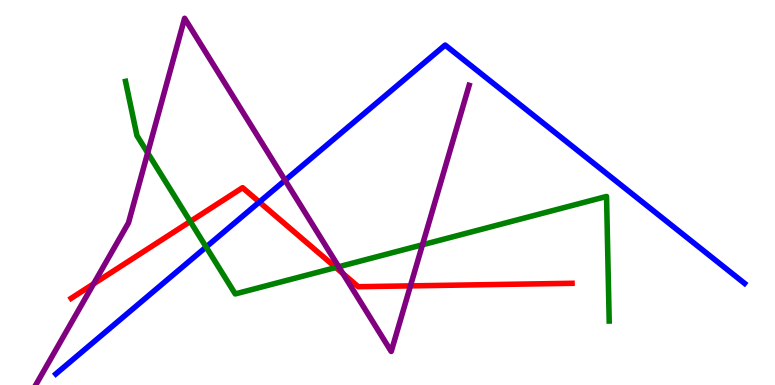[{'lines': ['blue', 'red'], 'intersections': [{'x': 3.35, 'y': 4.75}]}, {'lines': ['green', 'red'], 'intersections': [{'x': 2.45, 'y': 4.25}, {'x': 4.33, 'y': 3.05}]}, {'lines': ['purple', 'red'], 'intersections': [{'x': 1.21, 'y': 2.63}, {'x': 4.43, 'y': 2.89}, {'x': 5.3, 'y': 2.57}]}, {'lines': ['blue', 'green'], 'intersections': [{'x': 2.66, 'y': 3.58}]}, {'lines': ['blue', 'purple'], 'intersections': [{'x': 3.68, 'y': 5.32}]}, {'lines': ['green', 'purple'], 'intersections': [{'x': 1.91, 'y': 6.03}, {'x': 4.37, 'y': 3.07}, {'x': 5.45, 'y': 3.64}]}]